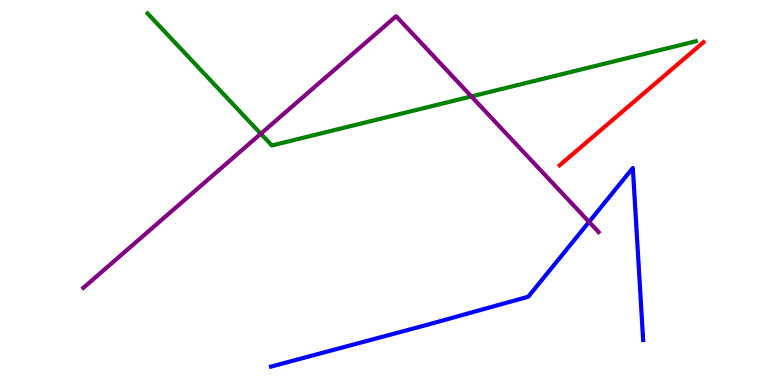[{'lines': ['blue', 'red'], 'intersections': []}, {'lines': ['green', 'red'], 'intersections': []}, {'lines': ['purple', 'red'], 'intersections': []}, {'lines': ['blue', 'green'], 'intersections': []}, {'lines': ['blue', 'purple'], 'intersections': [{'x': 7.6, 'y': 4.24}]}, {'lines': ['green', 'purple'], 'intersections': [{'x': 3.37, 'y': 6.53}, {'x': 6.08, 'y': 7.5}]}]